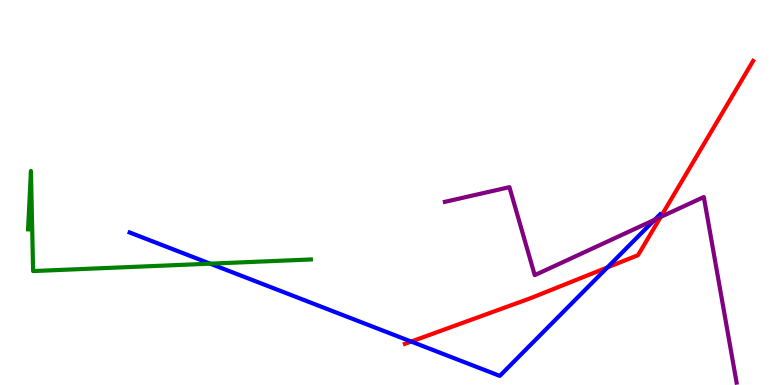[{'lines': ['blue', 'red'], 'intersections': [{'x': 5.31, 'y': 1.13}, {'x': 7.84, 'y': 3.05}]}, {'lines': ['green', 'red'], 'intersections': []}, {'lines': ['purple', 'red'], 'intersections': [{'x': 8.52, 'y': 4.36}]}, {'lines': ['blue', 'green'], 'intersections': [{'x': 2.71, 'y': 3.15}]}, {'lines': ['blue', 'purple'], 'intersections': [{'x': 8.45, 'y': 4.29}]}, {'lines': ['green', 'purple'], 'intersections': []}]